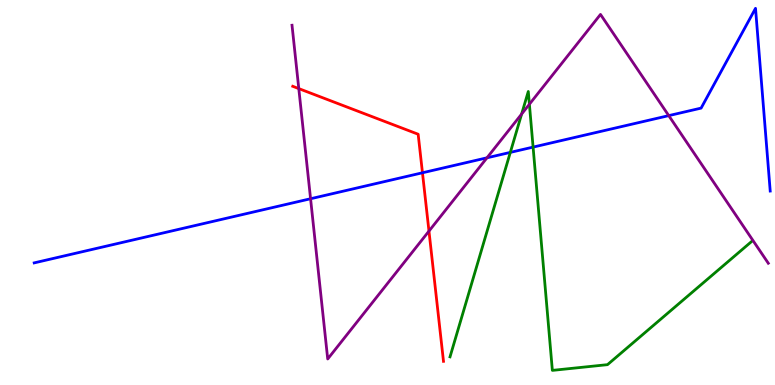[{'lines': ['blue', 'red'], 'intersections': [{'x': 5.45, 'y': 5.51}]}, {'lines': ['green', 'red'], 'intersections': []}, {'lines': ['purple', 'red'], 'intersections': [{'x': 3.86, 'y': 7.7}, {'x': 5.54, 'y': 4.0}]}, {'lines': ['blue', 'green'], 'intersections': [{'x': 6.58, 'y': 6.04}, {'x': 6.88, 'y': 6.18}]}, {'lines': ['blue', 'purple'], 'intersections': [{'x': 4.01, 'y': 4.84}, {'x': 6.28, 'y': 5.9}, {'x': 8.63, 'y': 7.0}]}, {'lines': ['green', 'purple'], 'intersections': [{'x': 6.73, 'y': 7.04}, {'x': 6.83, 'y': 7.29}]}]